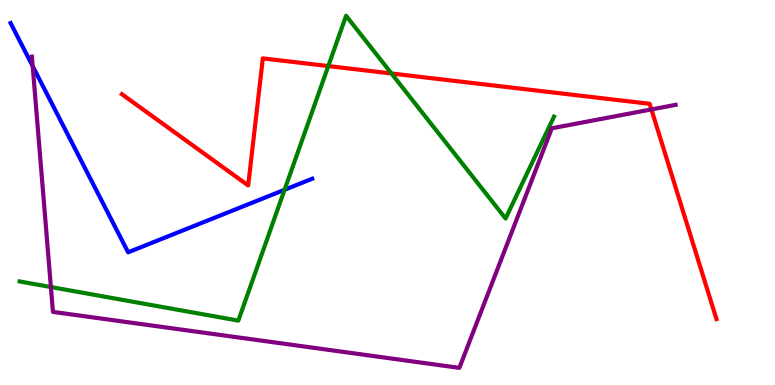[{'lines': ['blue', 'red'], 'intersections': []}, {'lines': ['green', 'red'], 'intersections': [{'x': 4.24, 'y': 8.28}, {'x': 5.05, 'y': 8.09}]}, {'lines': ['purple', 'red'], 'intersections': [{'x': 8.41, 'y': 7.16}]}, {'lines': ['blue', 'green'], 'intersections': [{'x': 3.67, 'y': 5.07}]}, {'lines': ['blue', 'purple'], 'intersections': [{'x': 0.422, 'y': 8.28}]}, {'lines': ['green', 'purple'], 'intersections': [{'x': 0.657, 'y': 2.54}]}]